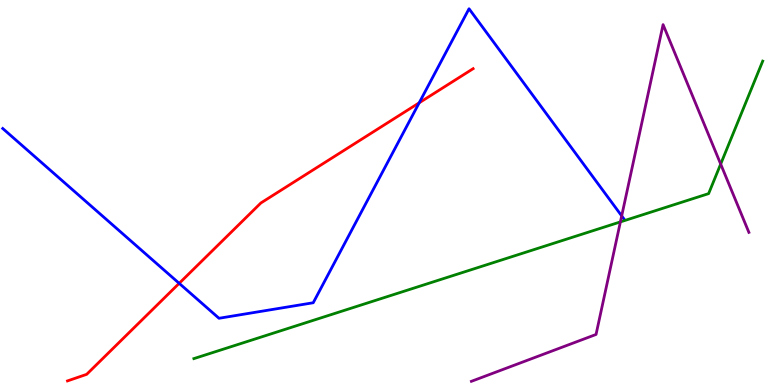[{'lines': ['blue', 'red'], 'intersections': [{'x': 2.31, 'y': 2.64}, {'x': 5.41, 'y': 7.33}]}, {'lines': ['green', 'red'], 'intersections': []}, {'lines': ['purple', 'red'], 'intersections': []}, {'lines': ['blue', 'green'], 'intersections': []}, {'lines': ['blue', 'purple'], 'intersections': [{'x': 8.02, 'y': 4.39}]}, {'lines': ['green', 'purple'], 'intersections': [{'x': 8.01, 'y': 4.24}, {'x': 9.3, 'y': 5.74}]}]